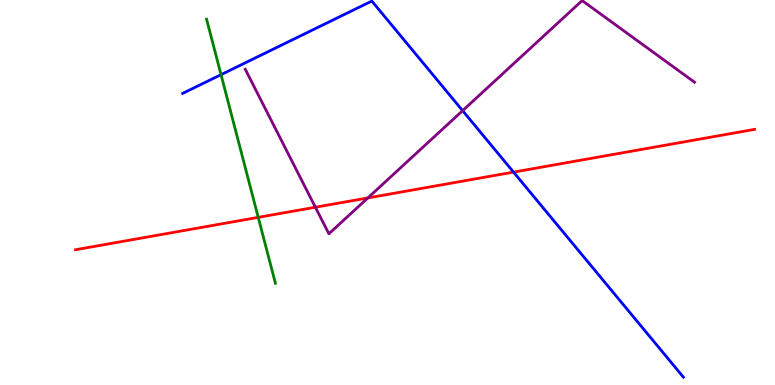[{'lines': ['blue', 'red'], 'intersections': [{'x': 6.63, 'y': 5.53}]}, {'lines': ['green', 'red'], 'intersections': [{'x': 3.33, 'y': 4.35}]}, {'lines': ['purple', 'red'], 'intersections': [{'x': 4.07, 'y': 4.62}, {'x': 4.75, 'y': 4.86}]}, {'lines': ['blue', 'green'], 'intersections': [{'x': 2.85, 'y': 8.06}]}, {'lines': ['blue', 'purple'], 'intersections': [{'x': 5.97, 'y': 7.13}]}, {'lines': ['green', 'purple'], 'intersections': []}]